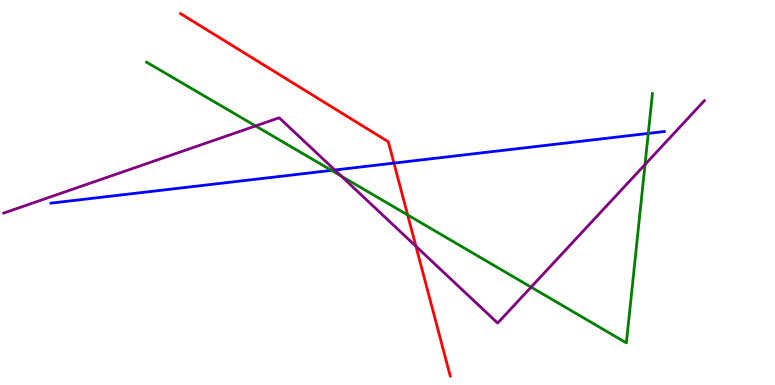[{'lines': ['blue', 'red'], 'intersections': [{'x': 5.08, 'y': 5.76}]}, {'lines': ['green', 'red'], 'intersections': [{'x': 5.26, 'y': 4.42}]}, {'lines': ['purple', 'red'], 'intersections': [{'x': 5.37, 'y': 3.6}]}, {'lines': ['blue', 'green'], 'intersections': [{'x': 4.28, 'y': 5.57}, {'x': 8.36, 'y': 6.53}]}, {'lines': ['blue', 'purple'], 'intersections': [{'x': 4.32, 'y': 5.58}]}, {'lines': ['green', 'purple'], 'intersections': [{'x': 3.3, 'y': 6.73}, {'x': 4.4, 'y': 5.43}, {'x': 6.85, 'y': 2.54}, {'x': 8.32, 'y': 5.73}]}]